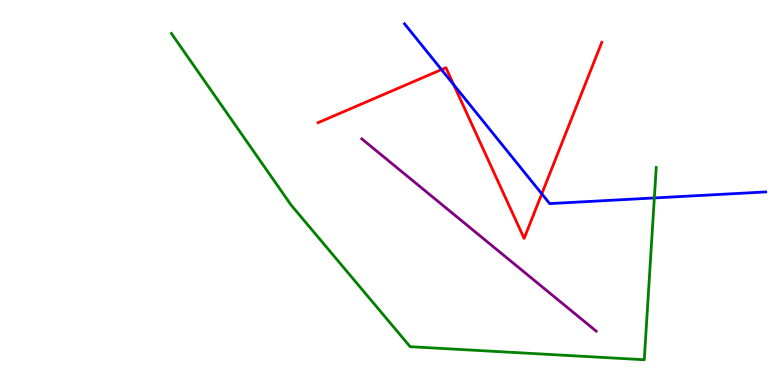[{'lines': ['blue', 'red'], 'intersections': [{'x': 5.7, 'y': 8.19}, {'x': 5.85, 'y': 7.8}, {'x': 6.99, 'y': 4.97}]}, {'lines': ['green', 'red'], 'intersections': []}, {'lines': ['purple', 'red'], 'intersections': []}, {'lines': ['blue', 'green'], 'intersections': [{'x': 8.44, 'y': 4.86}]}, {'lines': ['blue', 'purple'], 'intersections': []}, {'lines': ['green', 'purple'], 'intersections': []}]